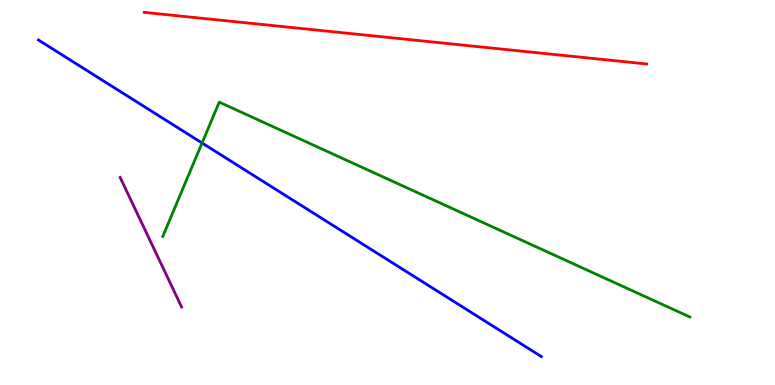[{'lines': ['blue', 'red'], 'intersections': []}, {'lines': ['green', 'red'], 'intersections': []}, {'lines': ['purple', 'red'], 'intersections': []}, {'lines': ['blue', 'green'], 'intersections': [{'x': 2.61, 'y': 6.29}]}, {'lines': ['blue', 'purple'], 'intersections': []}, {'lines': ['green', 'purple'], 'intersections': []}]